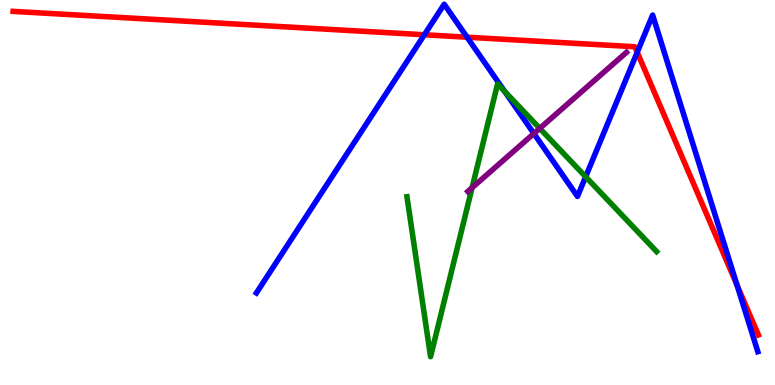[{'lines': ['blue', 'red'], 'intersections': [{'x': 5.48, 'y': 9.1}, {'x': 6.03, 'y': 9.03}, {'x': 8.22, 'y': 8.64}, {'x': 9.51, 'y': 2.59}]}, {'lines': ['green', 'red'], 'intersections': []}, {'lines': ['purple', 'red'], 'intersections': []}, {'lines': ['blue', 'green'], 'intersections': [{'x': 6.51, 'y': 7.63}, {'x': 7.56, 'y': 5.41}]}, {'lines': ['blue', 'purple'], 'intersections': [{'x': 6.89, 'y': 6.53}]}, {'lines': ['green', 'purple'], 'intersections': [{'x': 6.09, 'y': 5.12}, {'x': 6.96, 'y': 6.67}]}]